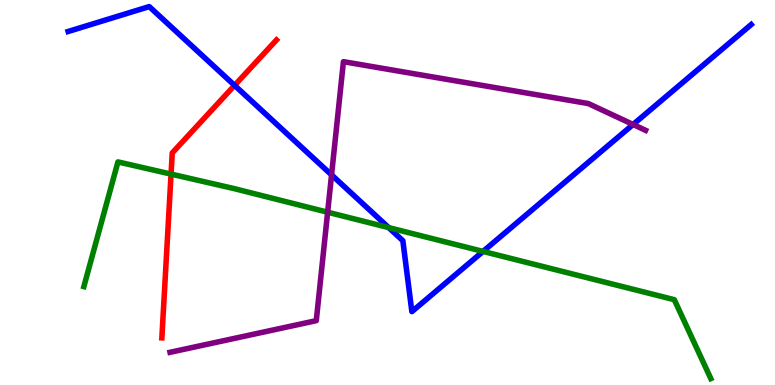[{'lines': ['blue', 'red'], 'intersections': [{'x': 3.03, 'y': 7.78}]}, {'lines': ['green', 'red'], 'intersections': [{'x': 2.21, 'y': 5.48}]}, {'lines': ['purple', 'red'], 'intersections': []}, {'lines': ['blue', 'green'], 'intersections': [{'x': 5.02, 'y': 4.09}, {'x': 6.23, 'y': 3.47}]}, {'lines': ['blue', 'purple'], 'intersections': [{'x': 4.28, 'y': 5.46}, {'x': 8.17, 'y': 6.77}]}, {'lines': ['green', 'purple'], 'intersections': [{'x': 4.23, 'y': 4.49}]}]